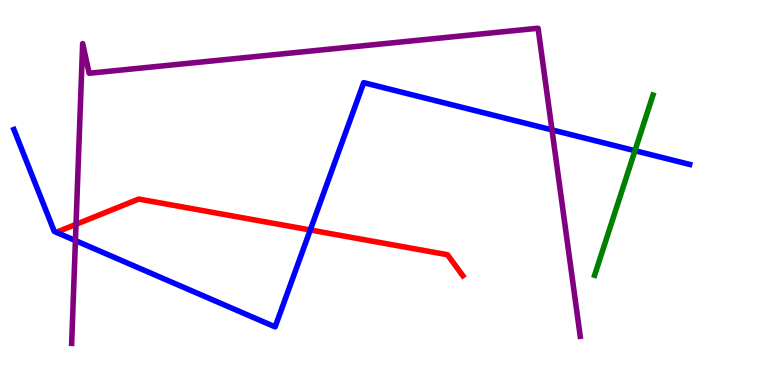[{'lines': ['blue', 'red'], 'intersections': [{'x': 4.0, 'y': 4.03}]}, {'lines': ['green', 'red'], 'intersections': []}, {'lines': ['purple', 'red'], 'intersections': [{'x': 0.981, 'y': 4.17}]}, {'lines': ['blue', 'green'], 'intersections': [{'x': 8.19, 'y': 6.09}]}, {'lines': ['blue', 'purple'], 'intersections': [{'x': 0.973, 'y': 3.75}, {'x': 7.12, 'y': 6.63}]}, {'lines': ['green', 'purple'], 'intersections': []}]